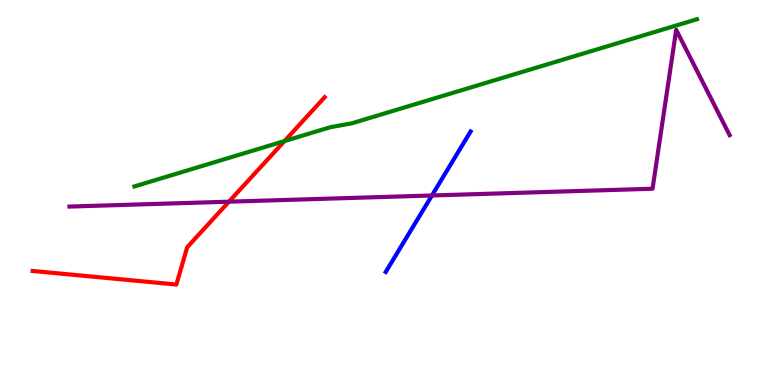[{'lines': ['blue', 'red'], 'intersections': []}, {'lines': ['green', 'red'], 'intersections': [{'x': 3.67, 'y': 6.34}]}, {'lines': ['purple', 'red'], 'intersections': [{'x': 2.95, 'y': 4.76}]}, {'lines': ['blue', 'green'], 'intersections': []}, {'lines': ['blue', 'purple'], 'intersections': [{'x': 5.57, 'y': 4.92}]}, {'lines': ['green', 'purple'], 'intersections': []}]